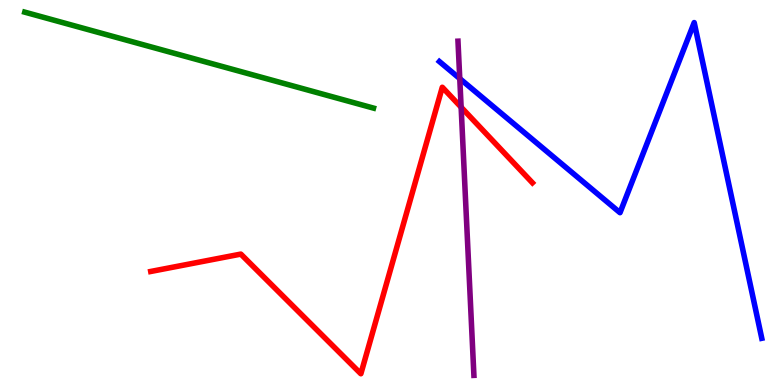[{'lines': ['blue', 'red'], 'intersections': []}, {'lines': ['green', 'red'], 'intersections': []}, {'lines': ['purple', 'red'], 'intersections': [{'x': 5.95, 'y': 7.22}]}, {'lines': ['blue', 'green'], 'intersections': []}, {'lines': ['blue', 'purple'], 'intersections': [{'x': 5.93, 'y': 7.96}]}, {'lines': ['green', 'purple'], 'intersections': []}]